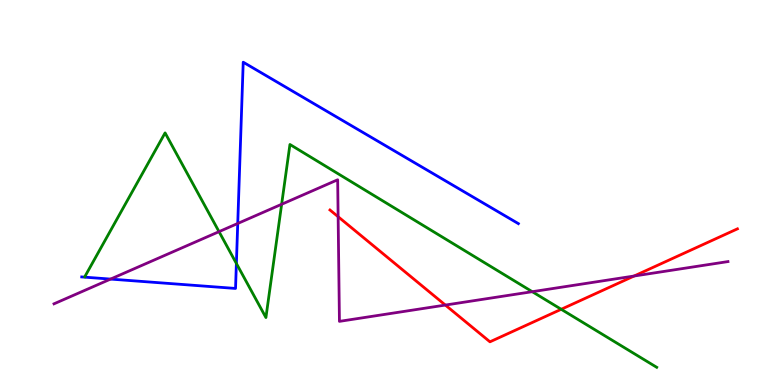[{'lines': ['blue', 'red'], 'intersections': []}, {'lines': ['green', 'red'], 'intersections': [{'x': 7.24, 'y': 1.97}]}, {'lines': ['purple', 'red'], 'intersections': [{'x': 4.36, 'y': 4.37}, {'x': 5.75, 'y': 2.08}, {'x': 8.18, 'y': 2.83}]}, {'lines': ['blue', 'green'], 'intersections': [{'x': 3.05, 'y': 3.16}]}, {'lines': ['blue', 'purple'], 'intersections': [{'x': 1.43, 'y': 2.75}, {'x': 3.07, 'y': 4.2}]}, {'lines': ['green', 'purple'], 'intersections': [{'x': 2.83, 'y': 3.98}, {'x': 3.63, 'y': 4.69}, {'x': 6.87, 'y': 2.42}]}]